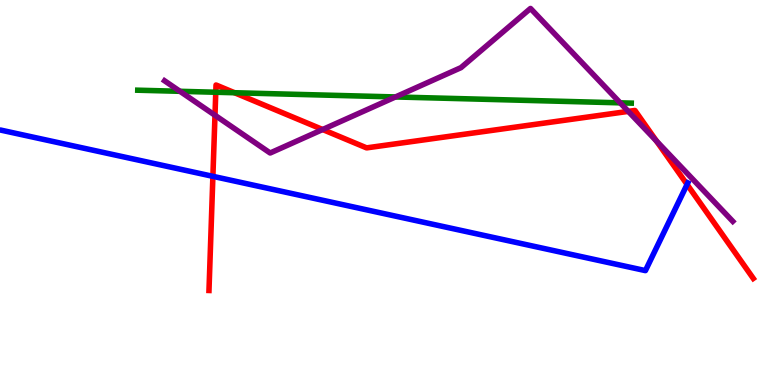[{'lines': ['blue', 'red'], 'intersections': [{'x': 2.75, 'y': 5.42}, {'x': 8.87, 'y': 5.21}]}, {'lines': ['green', 'red'], 'intersections': [{'x': 2.78, 'y': 7.6}, {'x': 3.03, 'y': 7.59}]}, {'lines': ['purple', 'red'], 'intersections': [{'x': 2.77, 'y': 7.01}, {'x': 4.16, 'y': 6.64}, {'x': 8.11, 'y': 7.11}, {'x': 8.47, 'y': 6.34}]}, {'lines': ['blue', 'green'], 'intersections': []}, {'lines': ['blue', 'purple'], 'intersections': []}, {'lines': ['green', 'purple'], 'intersections': [{'x': 2.32, 'y': 7.63}, {'x': 5.1, 'y': 7.48}, {'x': 8.0, 'y': 7.33}]}]